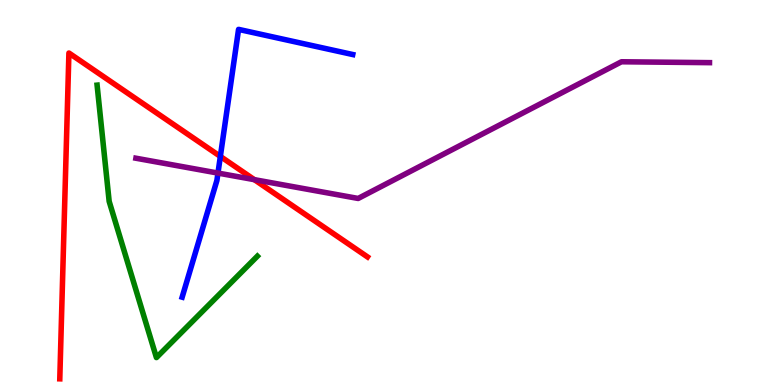[{'lines': ['blue', 'red'], 'intersections': [{'x': 2.84, 'y': 5.94}]}, {'lines': ['green', 'red'], 'intersections': []}, {'lines': ['purple', 'red'], 'intersections': [{'x': 3.28, 'y': 5.33}]}, {'lines': ['blue', 'green'], 'intersections': []}, {'lines': ['blue', 'purple'], 'intersections': [{'x': 2.81, 'y': 5.5}]}, {'lines': ['green', 'purple'], 'intersections': []}]